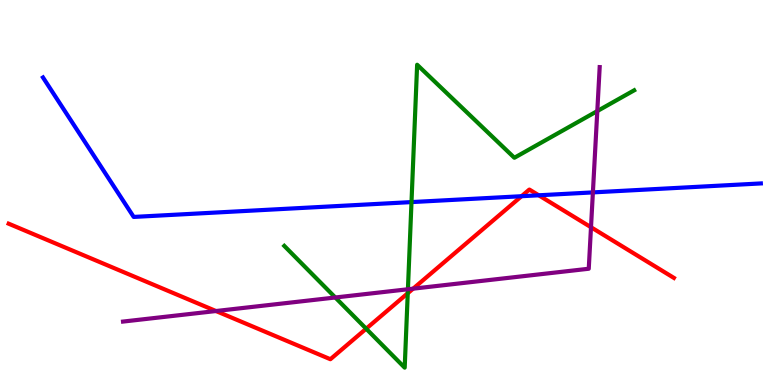[{'lines': ['blue', 'red'], 'intersections': [{'x': 6.73, 'y': 4.9}, {'x': 6.95, 'y': 4.93}]}, {'lines': ['green', 'red'], 'intersections': [{'x': 4.72, 'y': 1.46}, {'x': 5.26, 'y': 2.38}]}, {'lines': ['purple', 'red'], 'intersections': [{'x': 2.79, 'y': 1.92}, {'x': 5.33, 'y': 2.5}, {'x': 7.63, 'y': 4.1}]}, {'lines': ['blue', 'green'], 'intersections': [{'x': 5.31, 'y': 4.75}]}, {'lines': ['blue', 'purple'], 'intersections': [{'x': 7.65, 'y': 5.0}]}, {'lines': ['green', 'purple'], 'intersections': [{'x': 4.33, 'y': 2.27}, {'x': 5.26, 'y': 2.49}, {'x': 7.71, 'y': 7.12}]}]